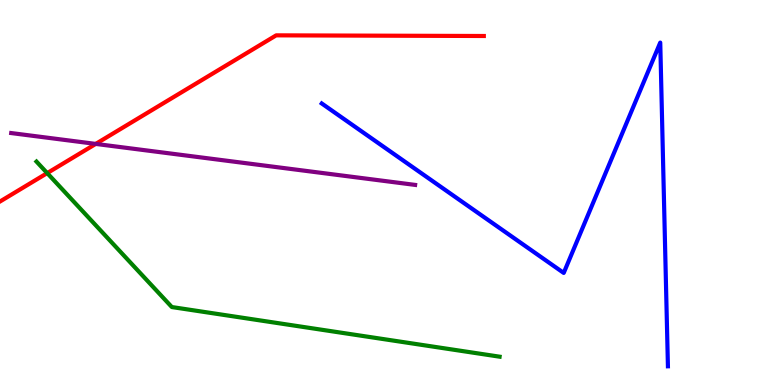[{'lines': ['blue', 'red'], 'intersections': []}, {'lines': ['green', 'red'], 'intersections': [{'x': 0.609, 'y': 5.5}]}, {'lines': ['purple', 'red'], 'intersections': [{'x': 1.24, 'y': 6.26}]}, {'lines': ['blue', 'green'], 'intersections': []}, {'lines': ['blue', 'purple'], 'intersections': []}, {'lines': ['green', 'purple'], 'intersections': []}]